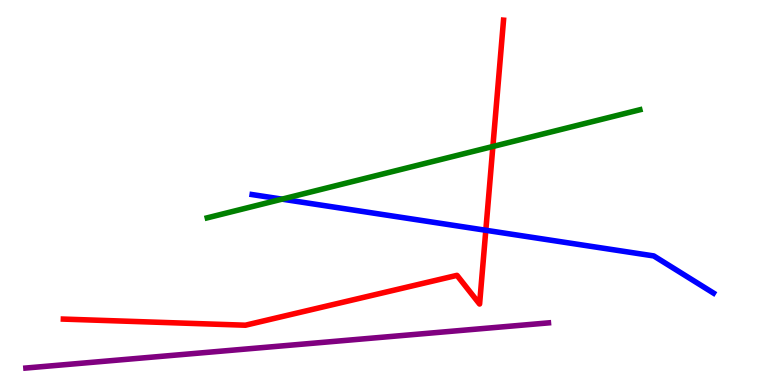[{'lines': ['blue', 'red'], 'intersections': [{'x': 6.27, 'y': 4.02}]}, {'lines': ['green', 'red'], 'intersections': [{'x': 6.36, 'y': 6.2}]}, {'lines': ['purple', 'red'], 'intersections': []}, {'lines': ['blue', 'green'], 'intersections': [{'x': 3.64, 'y': 4.83}]}, {'lines': ['blue', 'purple'], 'intersections': []}, {'lines': ['green', 'purple'], 'intersections': []}]